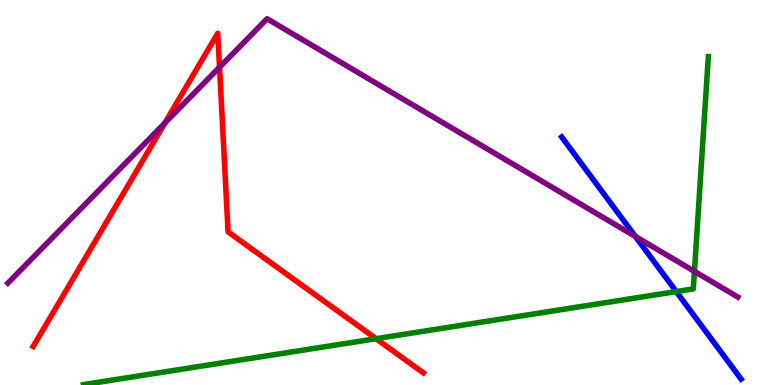[{'lines': ['blue', 'red'], 'intersections': []}, {'lines': ['green', 'red'], 'intersections': [{'x': 4.85, 'y': 1.2}]}, {'lines': ['purple', 'red'], 'intersections': [{'x': 2.13, 'y': 6.81}, {'x': 2.83, 'y': 8.25}]}, {'lines': ['blue', 'green'], 'intersections': [{'x': 8.73, 'y': 2.43}]}, {'lines': ['blue', 'purple'], 'intersections': [{'x': 8.2, 'y': 3.86}]}, {'lines': ['green', 'purple'], 'intersections': [{'x': 8.96, 'y': 2.95}]}]